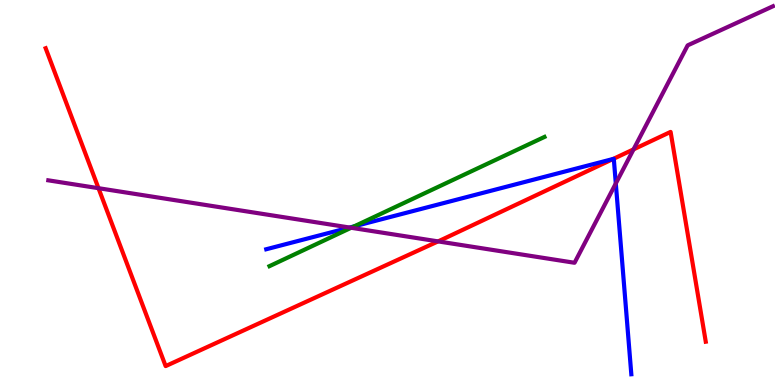[{'lines': ['blue', 'red'], 'intersections': [{'x': 7.91, 'y': 5.87}]}, {'lines': ['green', 'red'], 'intersections': []}, {'lines': ['purple', 'red'], 'intersections': [{'x': 1.27, 'y': 5.11}, {'x': 5.65, 'y': 3.73}, {'x': 8.17, 'y': 6.12}]}, {'lines': ['blue', 'green'], 'intersections': [{'x': 4.57, 'y': 4.12}]}, {'lines': ['blue', 'purple'], 'intersections': [{'x': 4.51, 'y': 4.09}, {'x': 7.95, 'y': 5.23}]}, {'lines': ['green', 'purple'], 'intersections': [{'x': 4.53, 'y': 4.08}]}]